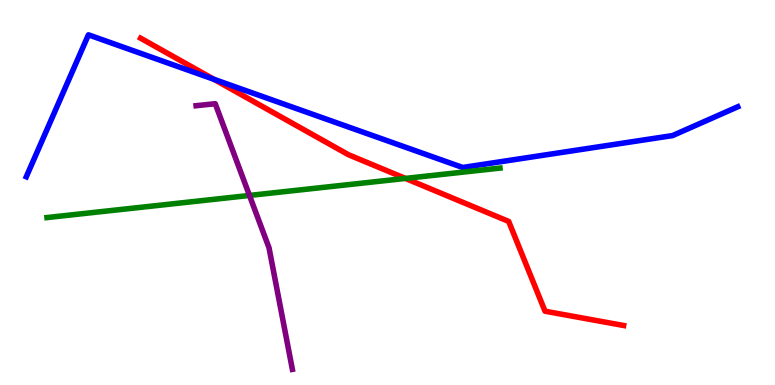[{'lines': ['blue', 'red'], 'intersections': [{'x': 2.76, 'y': 7.94}]}, {'lines': ['green', 'red'], 'intersections': [{'x': 5.23, 'y': 5.37}]}, {'lines': ['purple', 'red'], 'intersections': []}, {'lines': ['blue', 'green'], 'intersections': []}, {'lines': ['blue', 'purple'], 'intersections': []}, {'lines': ['green', 'purple'], 'intersections': [{'x': 3.22, 'y': 4.92}]}]